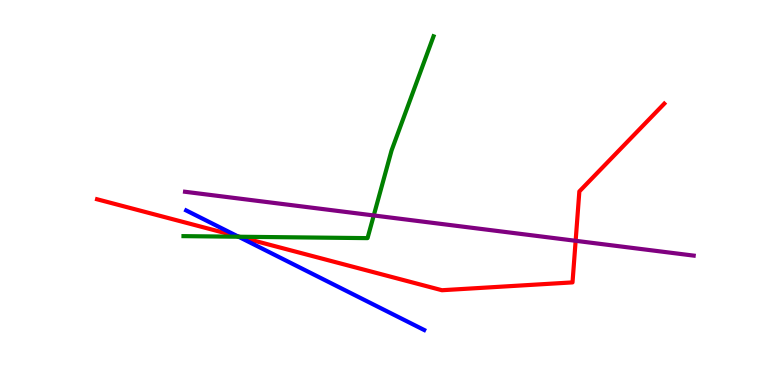[{'lines': ['blue', 'red'], 'intersections': [{'x': 3.07, 'y': 3.86}]}, {'lines': ['green', 'red'], 'intersections': [{'x': 3.09, 'y': 3.85}]}, {'lines': ['purple', 'red'], 'intersections': [{'x': 7.43, 'y': 3.75}]}, {'lines': ['blue', 'green'], 'intersections': [{'x': 3.08, 'y': 3.85}]}, {'lines': ['blue', 'purple'], 'intersections': []}, {'lines': ['green', 'purple'], 'intersections': [{'x': 4.82, 'y': 4.4}]}]